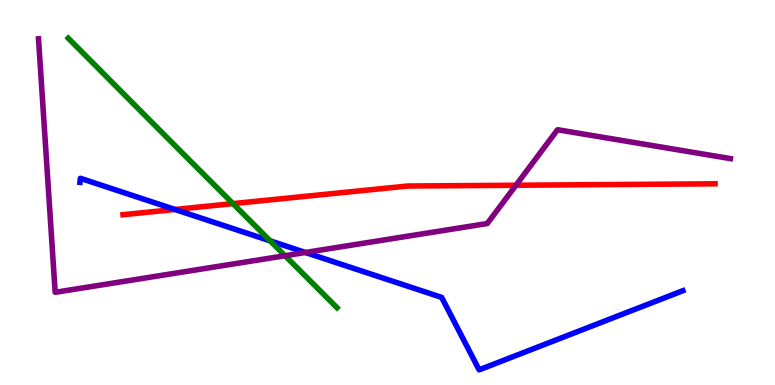[{'lines': ['blue', 'red'], 'intersections': [{'x': 2.26, 'y': 4.56}]}, {'lines': ['green', 'red'], 'intersections': [{'x': 3.01, 'y': 4.71}]}, {'lines': ['purple', 'red'], 'intersections': [{'x': 6.66, 'y': 5.19}]}, {'lines': ['blue', 'green'], 'intersections': [{'x': 3.49, 'y': 3.74}]}, {'lines': ['blue', 'purple'], 'intersections': [{'x': 3.94, 'y': 3.44}]}, {'lines': ['green', 'purple'], 'intersections': [{'x': 3.68, 'y': 3.36}]}]